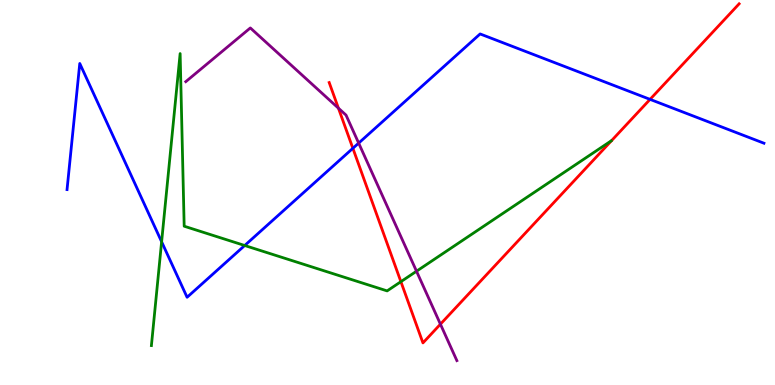[{'lines': ['blue', 'red'], 'intersections': [{'x': 4.55, 'y': 6.15}, {'x': 8.39, 'y': 7.42}]}, {'lines': ['green', 'red'], 'intersections': [{'x': 5.17, 'y': 2.68}]}, {'lines': ['purple', 'red'], 'intersections': [{'x': 4.37, 'y': 7.19}, {'x': 5.68, 'y': 1.58}]}, {'lines': ['blue', 'green'], 'intersections': [{'x': 2.09, 'y': 3.72}, {'x': 3.16, 'y': 3.62}]}, {'lines': ['blue', 'purple'], 'intersections': [{'x': 4.63, 'y': 6.28}]}, {'lines': ['green', 'purple'], 'intersections': [{'x': 5.37, 'y': 2.96}]}]